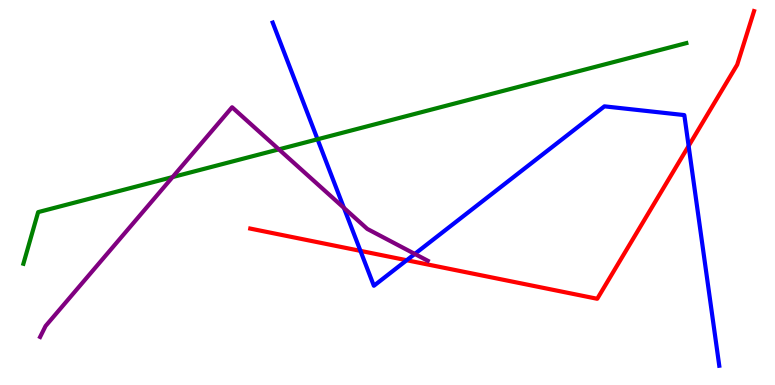[{'lines': ['blue', 'red'], 'intersections': [{'x': 4.65, 'y': 3.48}, {'x': 5.25, 'y': 3.24}, {'x': 8.89, 'y': 6.21}]}, {'lines': ['green', 'red'], 'intersections': []}, {'lines': ['purple', 'red'], 'intersections': []}, {'lines': ['blue', 'green'], 'intersections': [{'x': 4.1, 'y': 6.38}]}, {'lines': ['blue', 'purple'], 'intersections': [{'x': 4.44, 'y': 4.6}, {'x': 5.35, 'y': 3.4}]}, {'lines': ['green', 'purple'], 'intersections': [{'x': 2.23, 'y': 5.4}, {'x': 3.6, 'y': 6.12}]}]